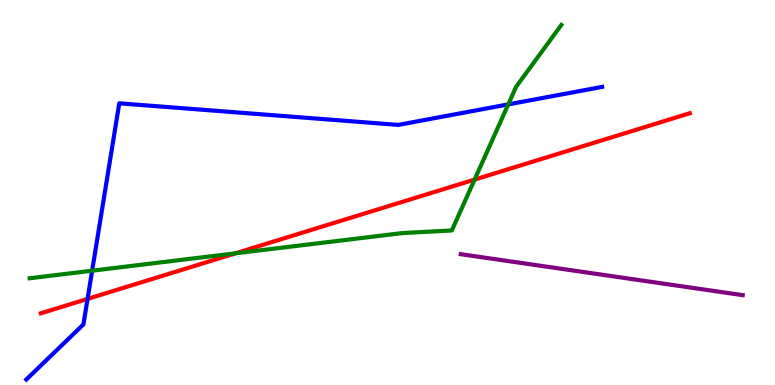[{'lines': ['blue', 'red'], 'intersections': [{'x': 1.13, 'y': 2.24}]}, {'lines': ['green', 'red'], 'intersections': [{'x': 3.04, 'y': 3.42}, {'x': 6.12, 'y': 5.34}]}, {'lines': ['purple', 'red'], 'intersections': []}, {'lines': ['blue', 'green'], 'intersections': [{'x': 1.19, 'y': 2.97}, {'x': 6.56, 'y': 7.29}]}, {'lines': ['blue', 'purple'], 'intersections': []}, {'lines': ['green', 'purple'], 'intersections': []}]